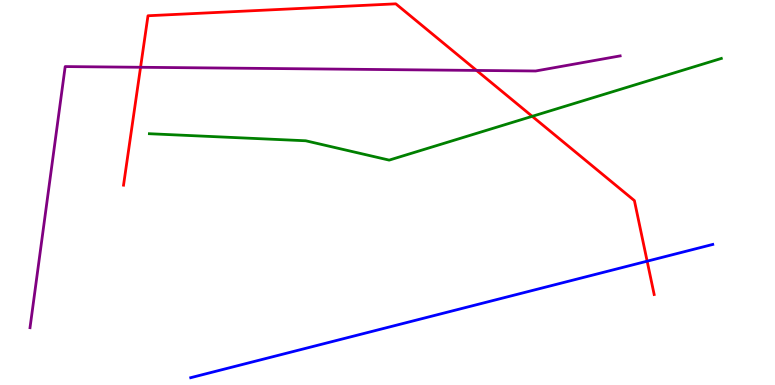[{'lines': ['blue', 'red'], 'intersections': [{'x': 8.35, 'y': 3.22}]}, {'lines': ['green', 'red'], 'intersections': [{'x': 6.87, 'y': 6.98}]}, {'lines': ['purple', 'red'], 'intersections': [{'x': 1.81, 'y': 8.25}, {'x': 6.15, 'y': 8.17}]}, {'lines': ['blue', 'green'], 'intersections': []}, {'lines': ['blue', 'purple'], 'intersections': []}, {'lines': ['green', 'purple'], 'intersections': []}]